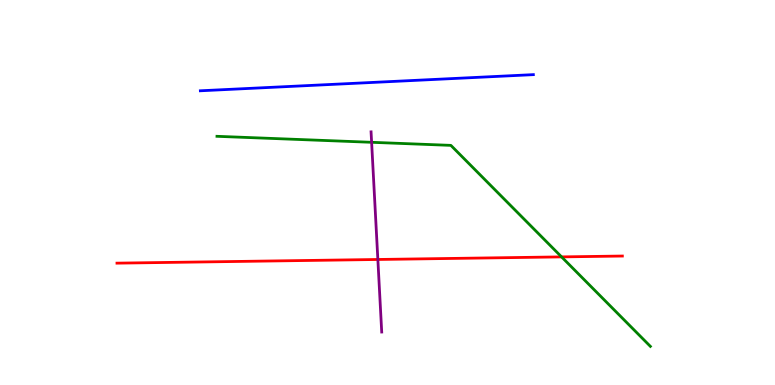[{'lines': ['blue', 'red'], 'intersections': []}, {'lines': ['green', 'red'], 'intersections': [{'x': 7.25, 'y': 3.33}]}, {'lines': ['purple', 'red'], 'intersections': [{'x': 4.88, 'y': 3.26}]}, {'lines': ['blue', 'green'], 'intersections': []}, {'lines': ['blue', 'purple'], 'intersections': []}, {'lines': ['green', 'purple'], 'intersections': [{'x': 4.8, 'y': 6.3}]}]